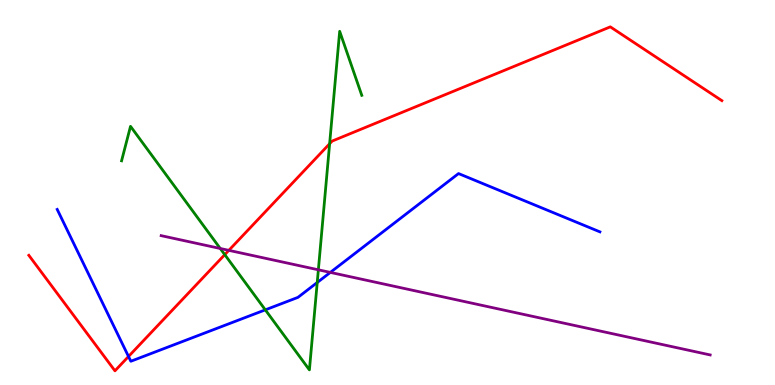[{'lines': ['blue', 'red'], 'intersections': [{'x': 1.66, 'y': 0.741}]}, {'lines': ['green', 'red'], 'intersections': [{'x': 2.9, 'y': 3.39}, {'x': 4.25, 'y': 6.27}]}, {'lines': ['purple', 'red'], 'intersections': [{'x': 2.95, 'y': 3.5}]}, {'lines': ['blue', 'green'], 'intersections': [{'x': 3.42, 'y': 1.95}, {'x': 4.09, 'y': 2.66}]}, {'lines': ['blue', 'purple'], 'intersections': [{'x': 4.26, 'y': 2.92}]}, {'lines': ['green', 'purple'], 'intersections': [{'x': 2.84, 'y': 3.55}, {'x': 4.11, 'y': 2.99}]}]